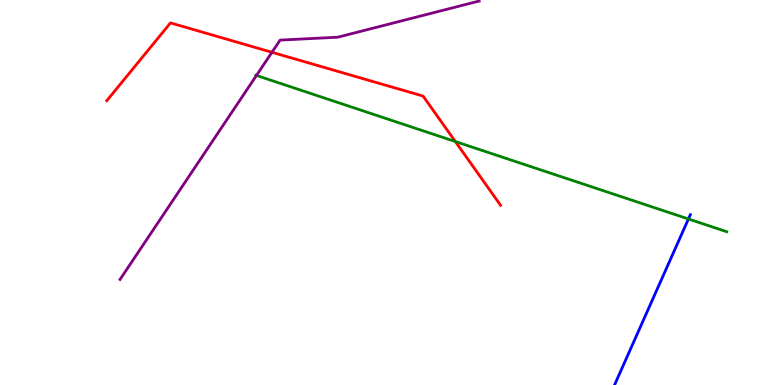[{'lines': ['blue', 'red'], 'intersections': []}, {'lines': ['green', 'red'], 'intersections': [{'x': 5.88, 'y': 6.32}]}, {'lines': ['purple', 'red'], 'intersections': [{'x': 3.51, 'y': 8.64}]}, {'lines': ['blue', 'green'], 'intersections': [{'x': 8.88, 'y': 4.31}]}, {'lines': ['blue', 'purple'], 'intersections': []}, {'lines': ['green', 'purple'], 'intersections': [{'x': 3.31, 'y': 8.04}]}]